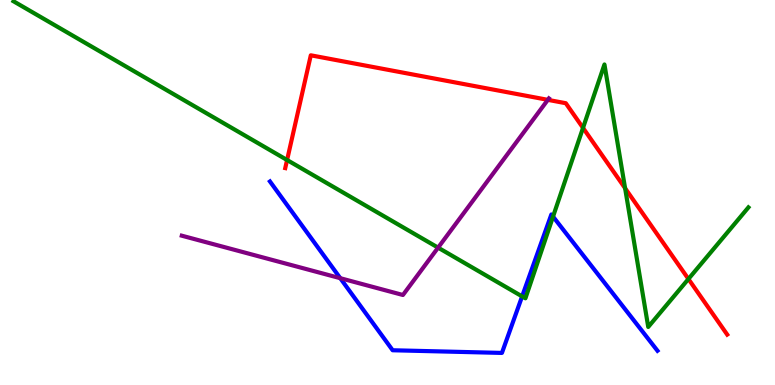[{'lines': ['blue', 'red'], 'intersections': []}, {'lines': ['green', 'red'], 'intersections': [{'x': 3.7, 'y': 5.84}, {'x': 7.52, 'y': 6.68}, {'x': 8.07, 'y': 5.11}, {'x': 8.88, 'y': 2.75}]}, {'lines': ['purple', 'red'], 'intersections': [{'x': 7.07, 'y': 7.41}]}, {'lines': ['blue', 'green'], 'intersections': [{'x': 6.74, 'y': 2.3}, {'x': 7.14, 'y': 4.37}]}, {'lines': ['blue', 'purple'], 'intersections': [{'x': 4.39, 'y': 2.77}]}, {'lines': ['green', 'purple'], 'intersections': [{'x': 5.65, 'y': 3.57}]}]